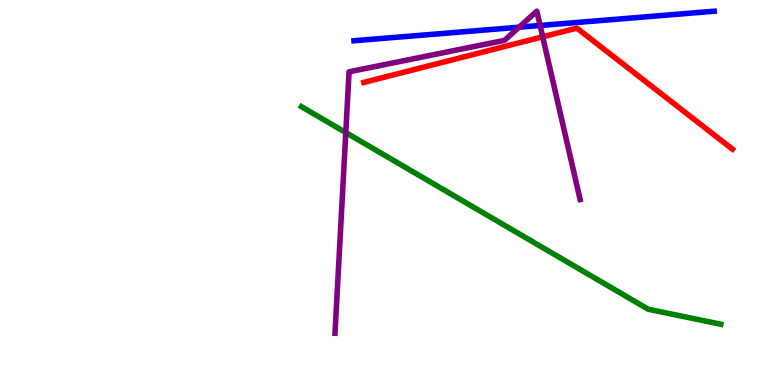[{'lines': ['blue', 'red'], 'intersections': []}, {'lines': ['green', 'red'], 'intersections': []}, {'lines': ['purple', 'red'], 'intersections': [{'x': 7.0, 'y': 9.04}]}, {'lines': ['blue', 'green'], 'intersections': []}, {'lines': ['blue', 'purple'], 'intersections': [{'x': 6.7, 'y': 9.29}, {'x': 6.97, 'y': 9.34}]}, {'lines': ['green', 'purple'], 'intersections': [{'x': 4.46, 'y': 6.56}]}]